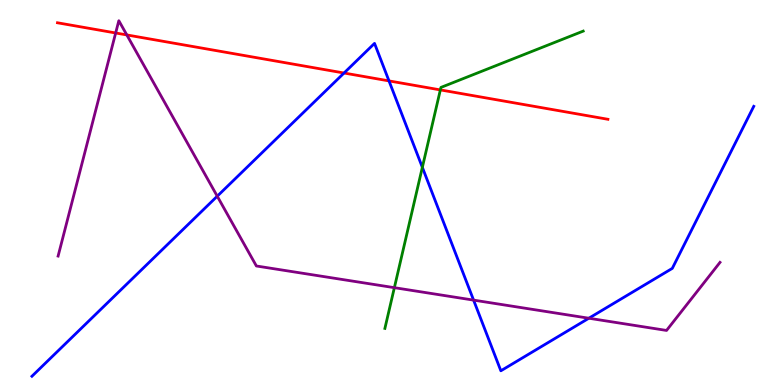[{'lines': ['blue', 'red'], 'intersections': [{'x': 4.44, 'y': 8.1}, {'x': 5.02, 'y': 7.9}]}, {'lines': ['green', 'red'], 'intersections': [{'x': 5.68, 'y': 7.66}]}, {'lines': ['purple', 'red'], 'intersections': [{'x': 1.49, 'y': 9.14}, {'x': 1.64, 'y': 9.09}]}, {'lines': ['blue', 'green'], 'intersections': [{'x': 5.45, 'y': 5.65}]}, {'lines': ['blue', 'purple'], 'intersections': [{'x': 2.8, 'y': 4.9}, {'x': 6.11, 'y': 2.2}, {'x': 7.6, 'y': 1.73}]}, {'lines': ['green', 'purple'], 'intersections': [{'x': 5.09, 'y': 2.53}]}]